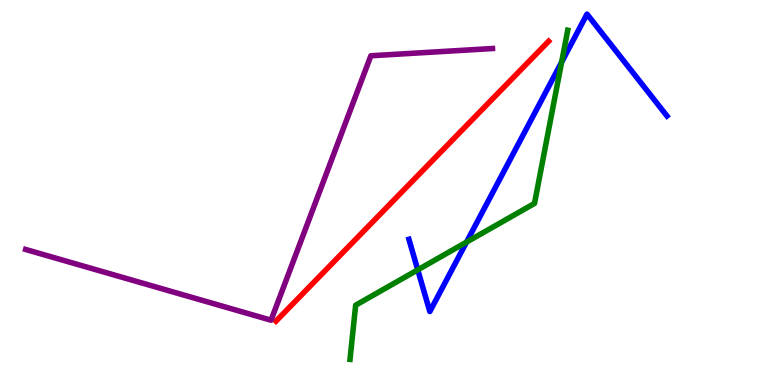[{'lines': ['blue', 'red'], 'intersections': []}, {'lines': ['green', 'red'], 'intersections': []}, {'lines': ['purple', 'red'], 'intersections': []}, {'lines': ['blue', 'green'], 'intersections': [{'x': 5.39, 'y': 2.99}, {'x': 6.02, 'y': 3.71}, {'x': 7.25, 'y': 8.39}]}, {'lines': ['blue', 'purple'], 'intersections': []}, {'lines': ['green', 'purple'], 'intersections': []}]